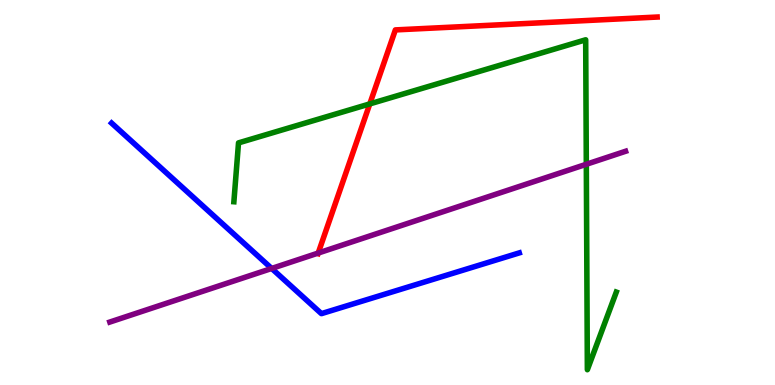[{'lines': ['blue', 'red'], 'intersections': []}, {'lines': ['green', 'red'], 'intersections': [{'x': 4.77, 'y': 7.3}]}, {'lines': ['purple', 'red'], 'intersections': [{'x': 4.11, 'y': 3.43}]}, {'lines': ['blue', 'green'], 'intersections': []}, {'lines': ['blue', 'purple'], 'intersections': [{'x': 3.51, 'y': 3.03}]}, {'lines': ['green', 'purple'], 'intersections': [{'x': 7.57, 'y': 5.73}]}]